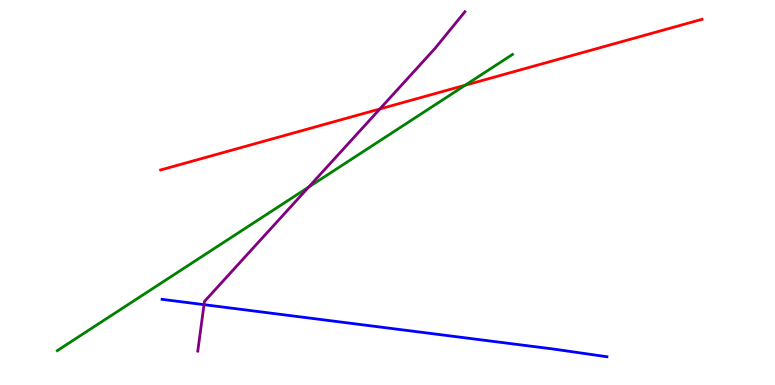[{'lines': ['blue', 'red'], 'intersections': []}, {'lines': ['green', 'red'], 'intersections': [{'x': 6.0, 'y': 7.79}]}, {'lines': ['purple', 'red'], 'intersections': [{'x': 4.9, 'y': 7.17}]}, {'lines': ['blue', 'green'], 'intersections': []}, {'lines': ['blue', 'purple'], 'intersections': [{'x': 2.63, 'y': 2.09}]}, {'lines': ['green', 'purple'], 'intersections': [{'x': 3.98, 'y': 5.14}]}]